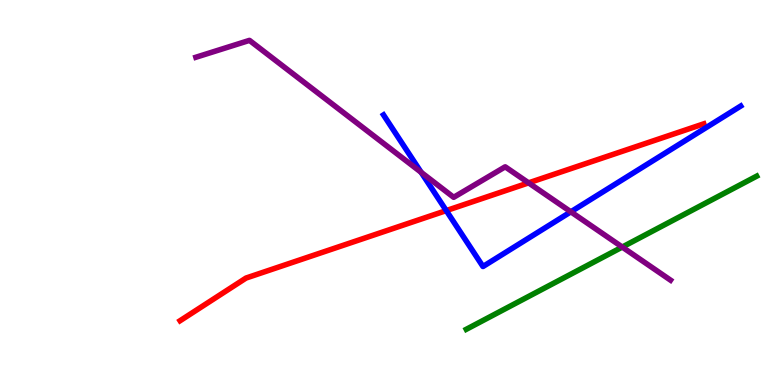[{'lines': ['blue', 'red'], 'intersections': [{'x': 5.76, 'y': 4.53}]}, {'lines': ['green', 'red'], 'intersections': []}, {'lines': ['purple', 'red'], 'intersections': [{'x': 6.82, 'y': 5.25}]}, {'lines': ['blue', 'green'], 'intersections': []}, {'lines': ['blue', 'purple'], 'intersections': [{'x': 5.43, 'y': 5.52}, {'x': 7.37, 'y': 4.5}]}, {'lines': ['green', 'purple'], 'intersections': [{'x': 8.03, 'y': 3.58}]}]